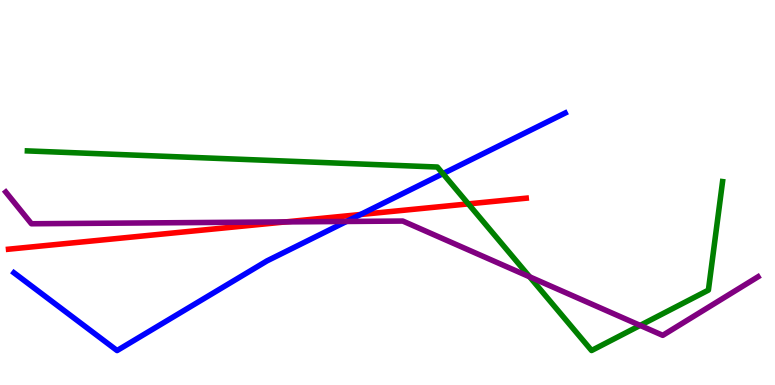[{'lines': ['blue', 'red'], 'intersections': [{'x': 4.65, 'y': 4.43}]}, {'lines': ['green', 'red'], 'intersections': [{'x': 6.04, 'y': 4.7}]}, {'lines': ['purple', 'red'], 'intersections': [{'x': 3.68, 'y': 4.24}]}, {'lines': ['blue', 'green'], 'intersections': [{'x': 5.72, 'y': 5.49}]}, {'lines': ['blue', 'purple'], 'intersections': [{'x': 4.47, 'y': 4.25}]}, {'lines': ['green', 'purple'], 'intersections': [{'x': 6.83, 'y': 2.81}, {'x': 8.26, 'y': 1.55}]}]